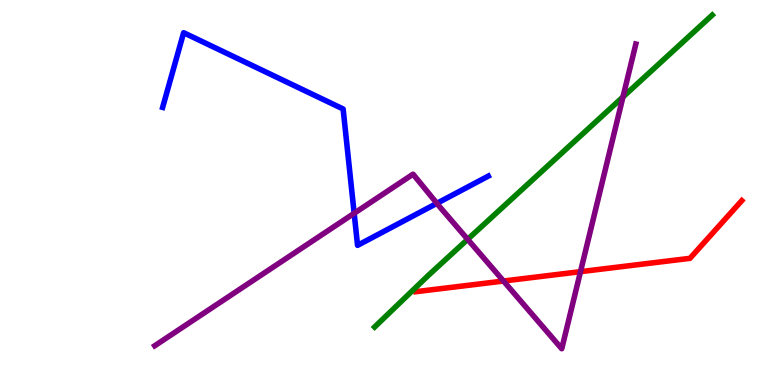[{'lines': ['blue', 'red'], 'intersections': []}, {'lines': ['green', 'red'], 'intersections': []}, {'lines': ['purple', 'red'], 'intersections': [{'x': 6.5, 'y': 2.7}, {'x': 7.49, 'y': 2.94}]}, {'lines': ['blue', 'green'], 'intersections': []}, {'lines': ['blue', 'purple'], 'intersections': [{'x': 4.57, 'y': 4.46}, {'x': 5.64, 'y': 4.72}]}, {'lines': ['green', 'purple'], 'intersections': [{'x': 6.03, 'y': 3.78}, {'x': 8.04, 'y': 7.48}]}]